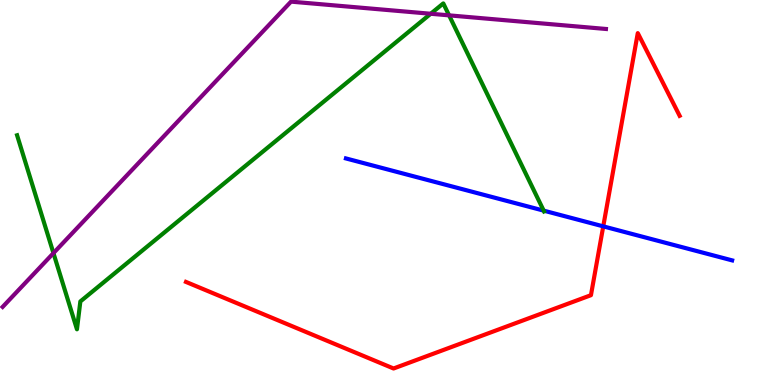[{'lines': ['blue', 'red'], 'intersections': [{'x': 7.78, 'y': 4.12}]}, {'lines': ['green', 'red'], 'intersections': []}, {'lines': ['purple', 'red'], 'intersections': []}, {'lines': ['blue', 'green'], 'intersections': [{'x': 7.02, 'y': 4.53}]}, {'lines': ['blue', 'purple'], 'intersections': []}, {'lines': ['green', 'purple'], 'intersections': [{'x': 0.69, 'y': 3.43}, {'x': 5.56, 'y': 9.64}, {'x': 5.79, 'y': 9.6}]}]